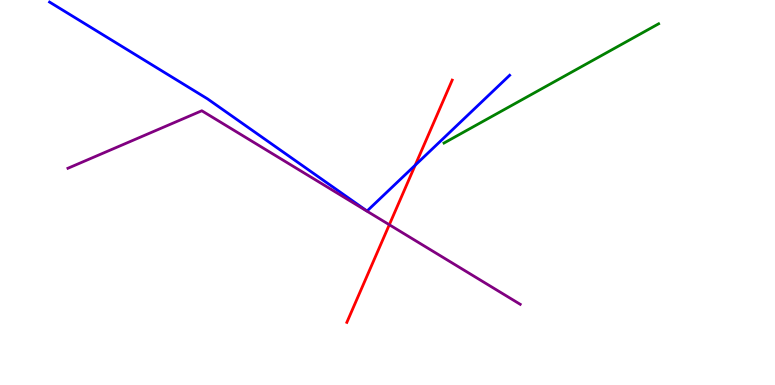[{'lines': ['blue', 'red'], 'intersections': [{'x': 5.36, 'y': 5.71}]}, {'lines': ['green', 'red'], 'intersections': []}, {'lines': ['purple', 'red'], 'intersections': [{'x': 5.02, 'y': 4.16}]}, {'lines': ['blue', 'green'], 'intersections': []}, {'lines': ['blue', 'purple'], 'intersections': []}, {'lines': ['green', 'purple'], 'intersections': []}]